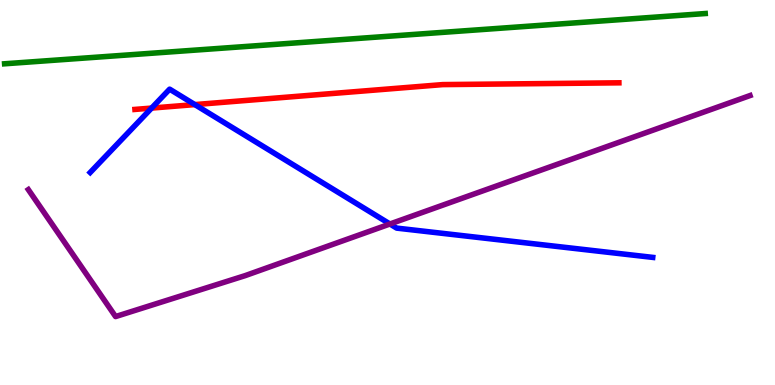[{'lines': ['blue', 'red'], 'intersections': [{'x': 1.96, 'y': 7.19}, {'x': 2.51, 'y': 7.28}]}, {'lines': ['green', 'red'], 'intersections': []}, {'lines': ['purple', 'red'], 'intersections': []}, {'lines': ['blue', 'green'], 'intersections': []}, {'lines': ['blue', 'purple'], 'intersections': [{'x': 5.03, 'y': 4.18}]}, {'lines': ['green', 'purple'], 'intersections': []}]